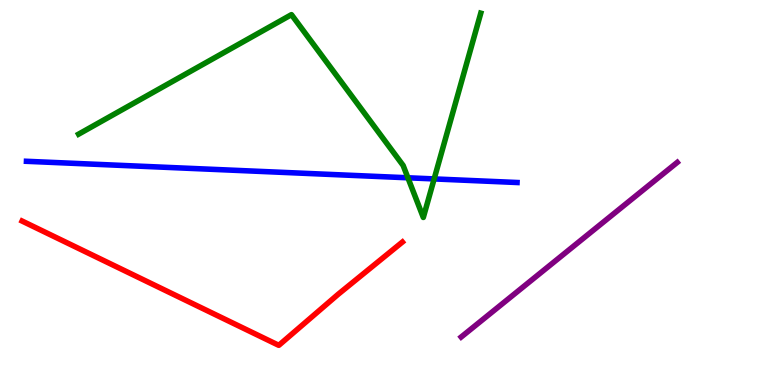[{'lines': ['blue', 'red'], 'intersections': []}, {'lines': ['green', 'red'], 'intersections': []}, {'lines': ['purple', 'red'], 'intersections': []}, {'lines': ['blue', 'green'], 'intersections': [{'x': 5.26, 'y': 5.38}, {'x': 5.6, 'y': 5.35}]}, {'lines': ['blue', 'purple'], 'intersections': []}, {'lines': ['green', 'purple'], 'intersections': []}]